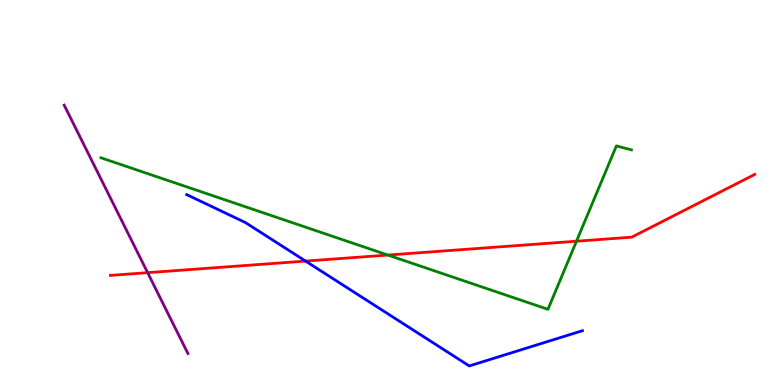[{'lines': ['blue', 'red'], 'intersections': [{'x': 3.94, 'y': 3.22}]}, {'lines': ['green', 'red'], 'intersections': [{'x': 5.0, 'y': 3.38}, {'x': 7.44, 'y': 3.73}]}, {'lines': ['purple', 'red'], 'intersections': [{'x': 1.9, 'y': 2.92}]}, {'lines': ['blue', 'green'], 'intersections': []}, {'lines': ['blue', 'purple'], 'intersections': []}, {'lines': ['green', 'purple'], 'intersections': []}]